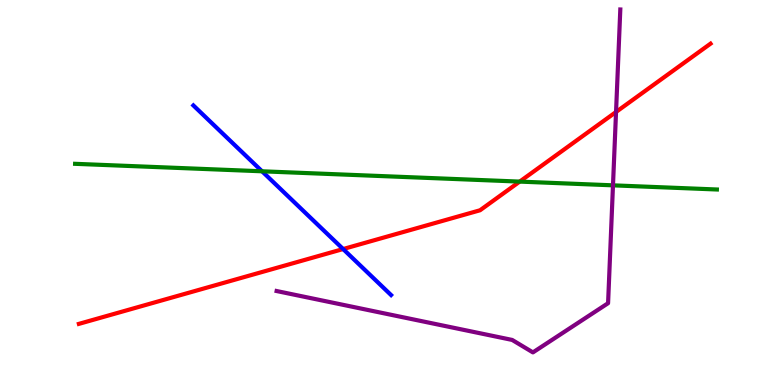[{'lines': ['blue', 'red'], 'intersections': [{'x': 4.43, 'y': 3.53}]}, {'lines': ['green', 'red'], 'intersections': [{'x': 6.71, 'y': 5.28}]}, {'lines': ['purple', 'red'], 'intersections': [{'x': 7.95, 'y': 7.09}]}, {'lines': ['blue', 'green'], 'intersections': [{'x': 3.38, 'y': 5.55}]}, {'lines': ['blue', 'purple'], 'intersections': []}, {'lines': ['green', 'purple'], 'intersections': [{'x': 7.91, 'y': 5.19}]}]